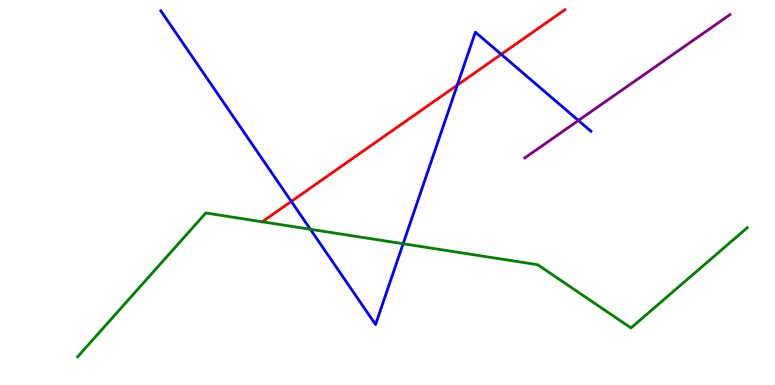[{'lines': ['blue', 'red'], 'intersections': [{'x': 3.76, 'y': 4.77}, {'x': 5.9, 'y': 7.79}, {'x': 6.47, 'y': 8.59}]}, {'lines': ['green', 'red'], 'intersections': [{'x': 3.38, 'y': 4.24}]}, {'lines': ['purple', 'red'], 'intersections': []}, {'lines': ['blue', 'green'], 'intersections': [{'x': 4.0, 'y': 4.04}, {'x': 5.2, 'y': 3.67}]}, {'lines': ['blue', 'purple'], 'intersections': [{'x': 7.46, 'y': 6.87}]}, {'lines': ['green', 'purple'], 'intersections': []}]